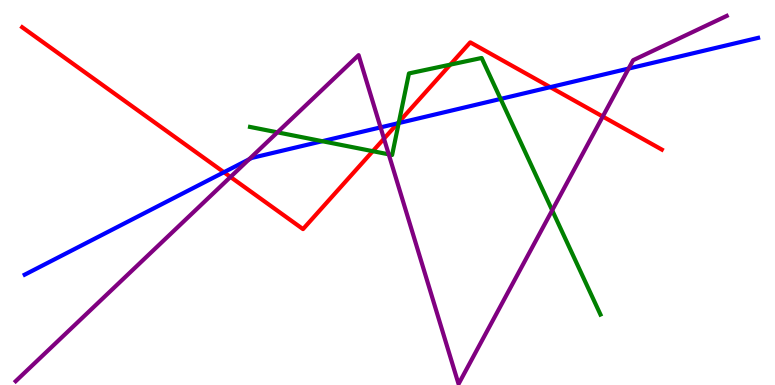[{'lines': ['blue', 'red'], 'intersections': [{'x': 2.89, 'y': 5.53}, {'x': 5.13, 'y': 6.8}, {'x': 7.1, 'y': 7.74}]}, {'lines': ['green', 'red'], 'intersections': [{'x': 4.81, 'y': 6.07}, {'x': 5.15, 'y': 6.83}, {'x': 5.81, 'y': 8.32}]}, {'lines': ['purple', 'red'], 'intersections': [{'x': 2.97, 'y': 5.4}, {'x': 4.95, 'y': 6.4}, {'x': 7.78, 'y': 6.97}]}, {'lines': ['blue', 'green'], 'intersections': [{'x': 4.16, 'y': 6.33}, {'x': 5.14, 'y': 6.8}, {'x': 6.46, 'y': 7.43}]}, {'lines': ['blue', 'purple'], 'intersections': [{'x': 3.21, 'y': 5.86}, {'x': 4.91, 'y': 6.69}, {'x': 8.11, 'y': 8.22}]}, {'lines': ['green', 'purple'], 'intersections': [{'x': 3.58, 'y': 6.56}, {'x': 5.02, 'y': 5.99}, {'x': 7.13, 'y': 4.54}]}]